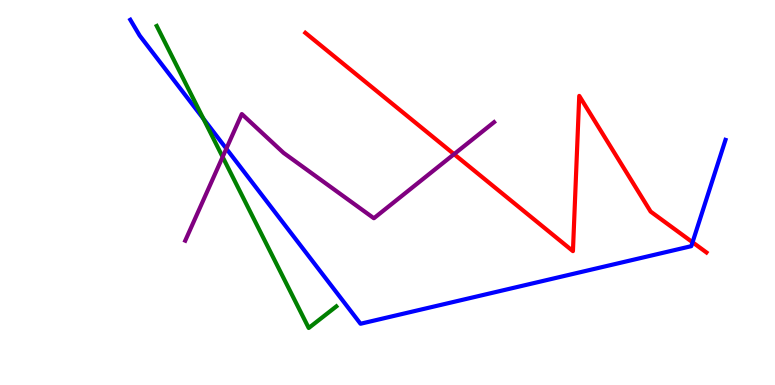[{'lines': ['blue', 'red'], 'intersections': [{'x': 8.94, 'y': 3.71}]}, {'lines': ['green', 'red'], 'intersections': []}, {'lines': ['purple', 'red'], 'intersections': [{'x': 5.86, 'y': 6.0}]}, {'lines': ['blue', 'green'], 'intersections': [{'x': 2.63, 'y': 6.91}]}, {'lines': ['blue', 'purple'], 'intersections': [{'x': 2.92, 'y': 6.14}]}, {'lines': ['green', 'purple'], 'intersections': [{'x': 2.87, 'y': 5.92}]}]